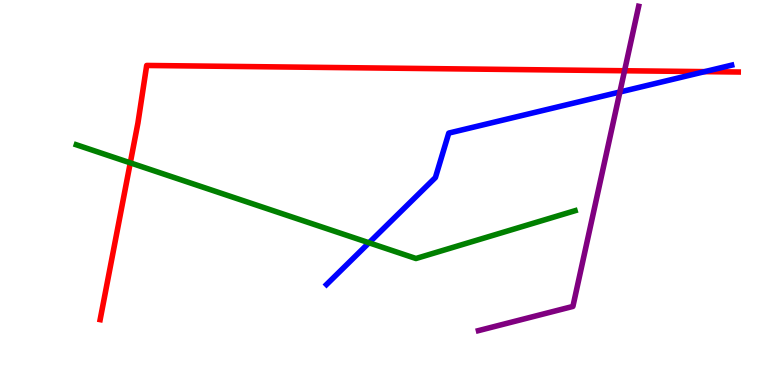[{'lines': ['blue', 'red'], 'intersections': [{'x': 9.09, 'y': 8.14}]}, {'lines': ['green', 'red'], 'intersections': [{'x': 1.68, 'y': 5.77}]}, {'lines': ['purple', 'red'], 'intersections': [{'x': 8.06, 'y': 8.16}]}, {'lines': ['blue', 'green'], 'intersections': [{'x': 4.76, 'y': 3.69}]}, {'lines': ['blue', 'purple'], 'intersections': [{'x': 8.0, 'y': 7.61}]}, {'lines': ['green', 'purple'], 'intersections': []}]